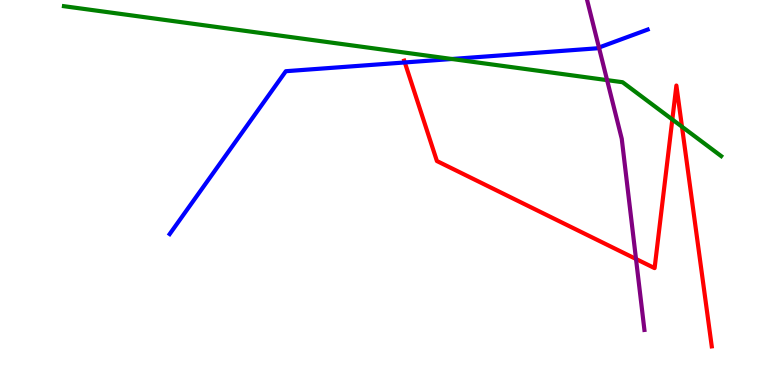[{'lines': ['blue', 'red'], 'intersections': [{'x': 5.22, 'y': 8.38}]}, {'lines': ['green', 'red'], 'intersections': [{'x': 8.68, 'y': 6.9}, {'x': 8.8, 'y': 6.71}]}, {'lines': ['purple', 'red'], 'intersections': [{'x': 8.21, 'y': 3.27}]}, {'lines': ['blue', 'green'], 'intersections': [{'x': 5.83, 'y': 8.47}]}, {'lines': ['blue', 'purple'], 'intersections': [{'x': 7.73, 'y': 8.77}]}, {'lines': ['green', 'purple'], 'intersections': [{'x': 7.83, 'y': 7.92}]}]